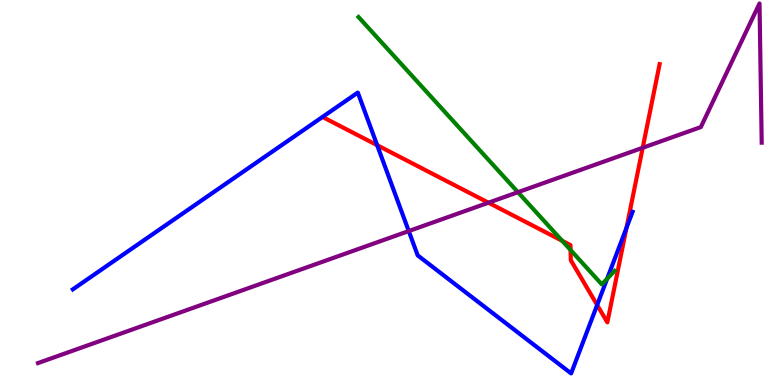[{'lines': ['blue', 'red'], 'intersections': [{'x': 4.87, 'y': 6.23}, {'x': 7.71, 'y': 2.08}, {'x': 8.08, 'y': 4.08}]}, {'lines': ['green', 'red'], 'intersections': [{'x': 7.25, 'y': 3.75}, {'x': 7.36, 'y': 3.51}]}, {'lines': ['purple', 'red'], 'intersections': [{'x': 6.3, 'y': 4.74}, {'x': 8.29, 'y': 6.16}]}, {'lines': ['blue', 'green'], 'intersections': [{'x': 7.83, 'y': 2.76}]}, {'lines': ['blue', 'purple'], 'intersections': [{'x': 5.27, 'y': 4.0}]}, {'lines': ['green', 'purple'], 'intersections': [{'x': 6.68, 'y': 5.01}]}]